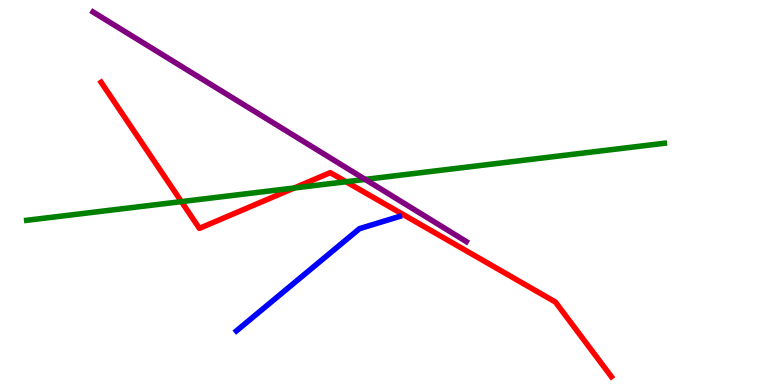[{'lines': ['blue', 'red'], 'intersections': []}, {'lines': ['green', 'red'], 'intersections': [{'x': 2.34, 'y': 4.76}, {'x': 3.8, 'y': 5.12}, {'x': 4.47, 'y': 5.28}]}, {'lines': ['purple', 'red'], 'intersections': []}, {'lines': ['blue', 'green'], 'intersections': []}, {'lines': ['blue', 'purple'], 'intersections': []}, {'lines': ['green', 'purple'], 'intersections': [{'x': 4.71, 'y': 5.34}]}]